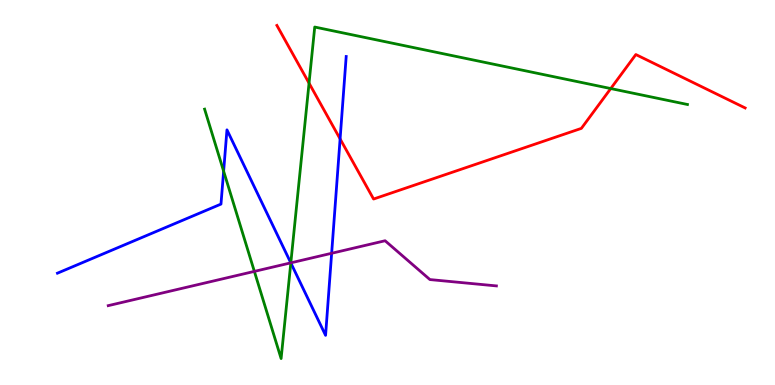[{'lines': ['blue', 'red'], 'intersections': [{'x': 4.39, 'y': 6.39}]}, {'lines': ['green', 'red'], 'intersections': [{'x': 3.99, 'y': 7.84}, {'x': 7.88, 'y': 7.7}]}, {'lines': ['purple', 'red'], 'intersections': []}, {'lines': ['blue', 'green'], 'intersections': [{'x': 2.89, 'y': 5.55}, {'x': 3.75, 'y': 3.17}]}, {'lines': ['blue', 'purple'], 'intersections': [{'x': 3.75, 'y': 3.17}, {'x': 4.28, 'y': 3.42}]}, {'lines': ['green', 'purple'], 'intersections': [{'x': 3.28, 'y': 2.95}, {'x': 3.75, 'y': 3.17}]}]